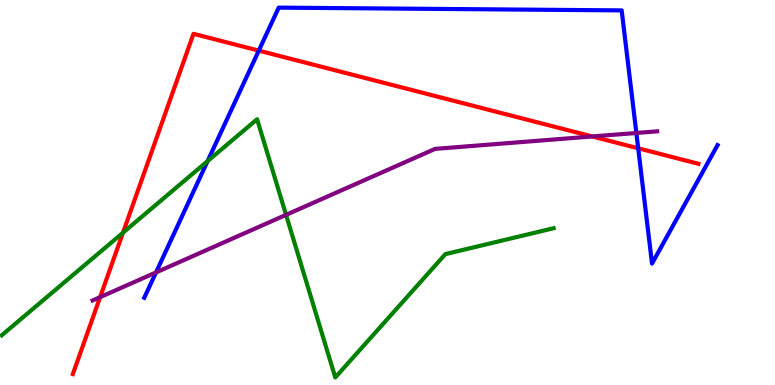[{'lines': ['blue', 'red'], 'intersections': [{'x': 3.34, 'y': 8.69}, {'x': 8.23, 'y': 6.15}]}, {'lines': ['green', 'red'], 'intersections': [{'x': 1.59, 'y': 3.96}]}, {'lines': ['purple', 'red'], 'intersections': [{'x': 1.29, 'y': 2.28}, {'x': 7.64, 'y': 6.46}]}, {'lines': ['blue', 'green'], 'intersections': [{'x': 2.68, 'y': 5.82}]}, {'lines': ['blue', 'purple'], 'intersections': [{'x': 2.01, 'y': 2.92}, {'x': 8.21, 'y': 6.55}]}, {'lines': ['green', 'purple'], 'intersections': [{'x': 3.69, 'y': 4.42}]}]